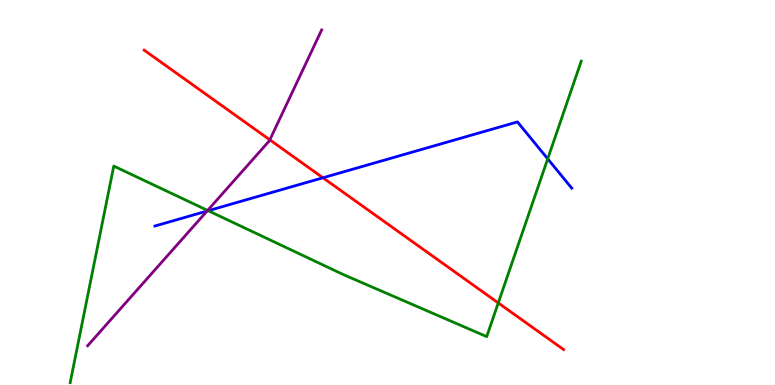[{'lines': ['blue', 'red'], 'intersections': [{'x': 4.17, 'y': 5.38}]}, {'lines': ['green', 'red'], 'intersections': [{'x': 6.43, 'y': 2.13}]}, {'lines': ['purple', 'red'], 'intersections': [{'x': 3.48, 'y': 6.37}]}, {'lines': ['blue', 'green'], 'intersections': [{'x': 2.69, 'y': 4.53}, {'x': 7.07, 'y': 5.87}]}, {'lines': ['blue', 'purple'], 'intersections': [{'x': 2.67, 'y': 4.52}]}, {'lines': ['green', 'purple'], 'intersections': [{'x': 2.68, 'y': 4.53}]}]